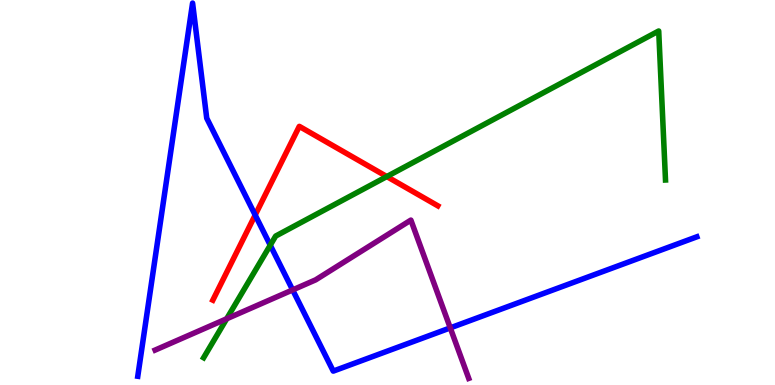[{'lines': ['blue', 'red'], 'intersections': [{'x': 3.29, 'y': 4.41}]}, {'lines': ['green', 'red'], 'intersections': [{'x': 4.99, 'y': 5.41}]}, {'lines': ['purple', 'red'], 'intersections': []}, {'lines': ['blue', 'green'], 'intersections': [{'x': 3.49, 'y': 3.63}]}, {'lines': ['blue', 'purple'], 'intersections': [{'x': 3.78, 'y': 2.47}, {'x': 5.81, 'y': 1.48}]}, {'lines': ['green', 'purple'], 'intersections': [{'x': 2.92, 'y': 1.72}]}]